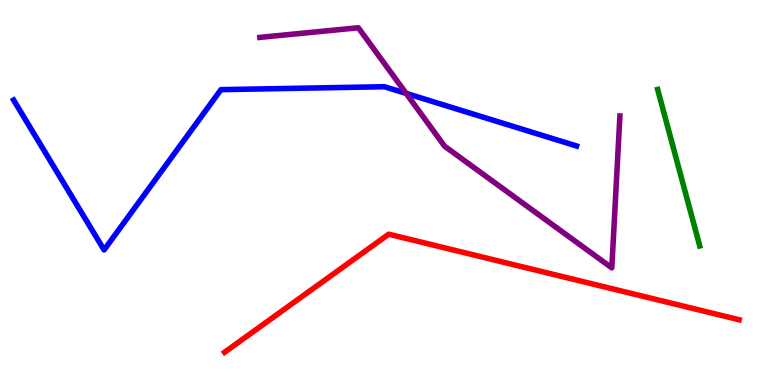[{'lines': ['blue', 'red'], 'intersections': []}, {'lines': ['green', 'red'], 'intersections': []}, {'lines': ['purple', 'red'], 'intersections': []}, {'lines': ['blue', 'green'], 'intersections': []}, {'lines': ['blue', 'purple'], 'intersections': [{'x': 5.24, 'y': 7.57}]}, {'lines': ['green', 'purple'], 'intersections': []}]